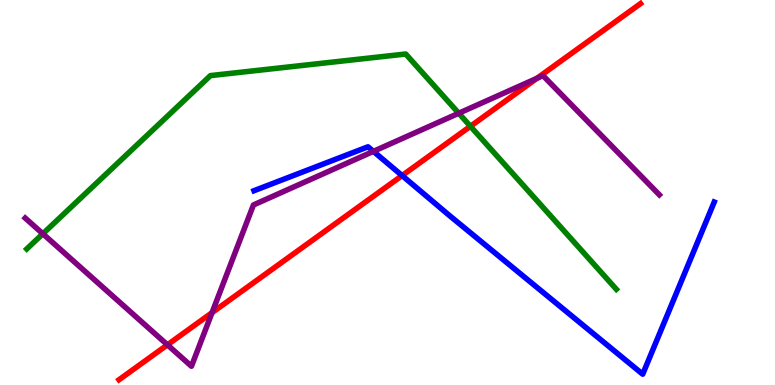[{'lines': ['blue', 'red'], 'intersections': [{'x': 5.19, 'y': 5.44}]}, {'lines': ['green', 'red'], 'intersections': [{'x': 6.07, 'y': 6.72}]}, {'lines': ['purple', 'red'], 'intersections': [{'x': 2.16, 'y': 1.04}, {'x': 2.74, 'y': 1.88}, {'x': 6.93, 'y': 7.97}]}, {'lines': ['blue', 'green'], 'intersections': []}, {'lines': ['blue', 'purple'], 'intersections': [{'x': 4.82, 'y': 6.07}]}, {'lines': ['green', 'purple'], 'intersections': [{'x': 0.553, 'y': 3.93}, {'x': 5.92, 'y': 7.06}]}]